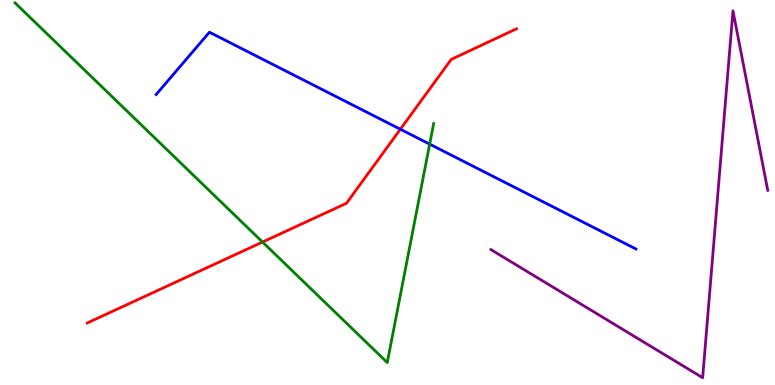[{'lines': ['blue', 'red'], 'intersections': [{'x': 5.17, 'y': 6.64}]}, {'lines': ['green', 'red'], 'intersections': [{'x': 3.39, 'y': 3.71}]}, {'lines': ['purple', 'red'], 'intersections': []}, {'lines': ['blue', 'green'], 'intersections': [{'x': 5.54, 'y': 6.26}]}, {'lines': ['blue', 'purple'], 'intersections': []}, {'lines': ['green', 'purple'], 'intersections': []}]